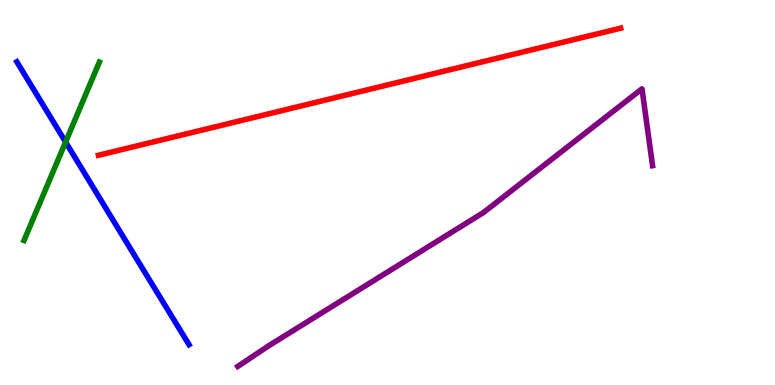[{'lines': ['blue', 'red'], 'intersections': []}, {'lines': ['green', 'red'], 'intersections': []}, {'lines': ['purple', 'red'], 'intersections': []}, {'lines': ['blue', 'green'], 'intersections': [{'x': 0.846, 'y': 6.31}]}, {'lines': ['blue', 'purple'], 'intersections': []}, {'lines': ['green', 'purple'], 'intersections': []}]